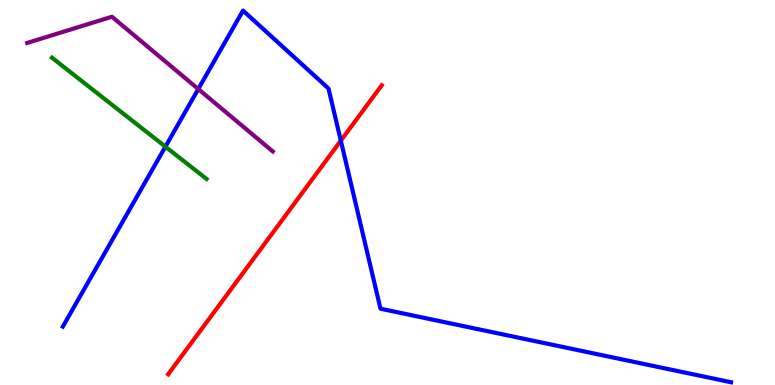[{'lines': ['blue', 'red'], 'intersections': [{'x': 4.4, 'y': 6.35}]}, {'lines': ['green', 'red'], 'intersections': []}, {'lines': ['purple', 'red'], 'intersections': []}, {'lines': ['blue', 'green'], 'intersections': [{'x': 2.13, 'y': 6.19}]}, {'lines': ['blue', 'purple'], 'intersections': [{'x': 2.56, 'y': 7.69}]}, {'lines': ['green', 'purple'], 'intersections': []}]